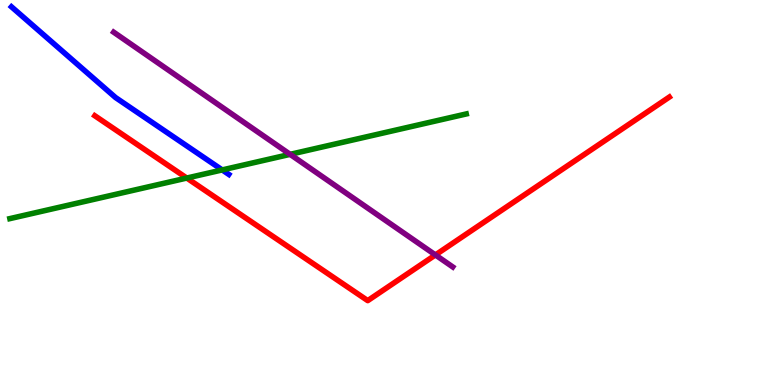[{'lines': ['blue', 'red'], 'intersections': []}, {'lines': ['green', 'red'], 'intersections': [{'x': 2.41, 'y': 5.38}]}, {'lines': ['purple', 'red'], 'intersections': [{'x': 5.62, 'y': 3.38}]}, {'lines': ['blue', 'green'], 'intersections': [{'x': 2.87, 'y': 5.59}]}, {'lines': ['blue', 'purple'], 'intersections': []}, {'lines': ['green', 'purple'], 'intersections': [{'x': 3.74, 'y': 5.99}]}]